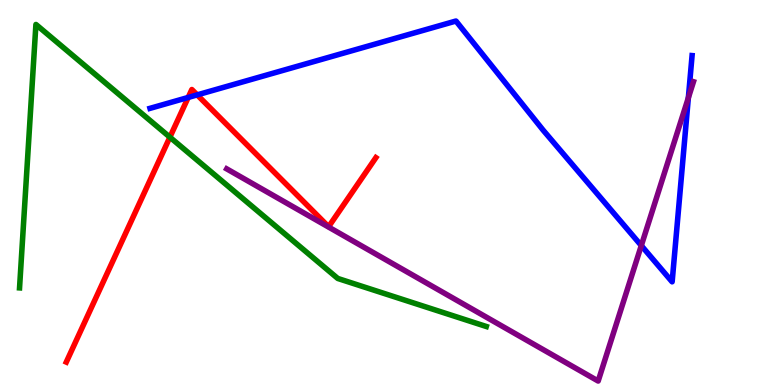[{'lines': ['blue', 'red'], 'intersections': [{'x': 2.43, 'y': 7.47}, {'x': 2.54, 'y': 7.54}]}, {'lines': ['green', 'red'], 'intersections': [{'x': 2.19, 'y': 6.44}]}, {'lines': ['purple', 'red'], 'intersections': []}, {'lines': ['blue', 'green'], 'intersections': []}, {'lines': ['blue', 'purple'], 'intersections': [{'x': 8.27, 'y': 3.62}, {'x': 8.88, 'y': 7.46}]}, {'lines': ['green', 'purple'], 'intersections': []}]